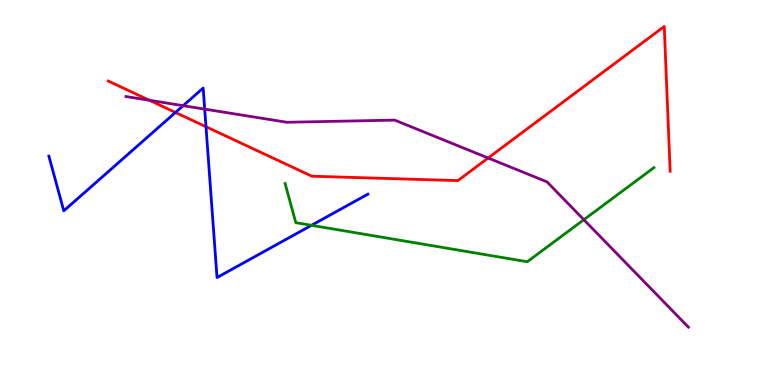[{'lines': ['blue', 'red'], 'intersections': [{'x': 2.26, 'y': 7.08}, {'x': 2.66, 'y': 6.71}]}, {'lines': ['green', 'red'], 'intersections': []}, {'lines': ['purple', 'red'], 'intersections': [{'x': 1.93, 'y': 7.4}, {'x': 6.3, 'y': 5.9}]}, {'lines': ['blue', 'green'], 'intersections': [{'x': 4.02, 'y': 4.15}]}, {'lines': ['blue', 'purple'], 'intersections': [{'x': 2.36, 'y': 7.26}, {'x': 2.64, 'y': 7.17}]}, {'lines': ['green', 'purple'], 'intersections': [{'x': 7.53, 'y': 4.29}]}]